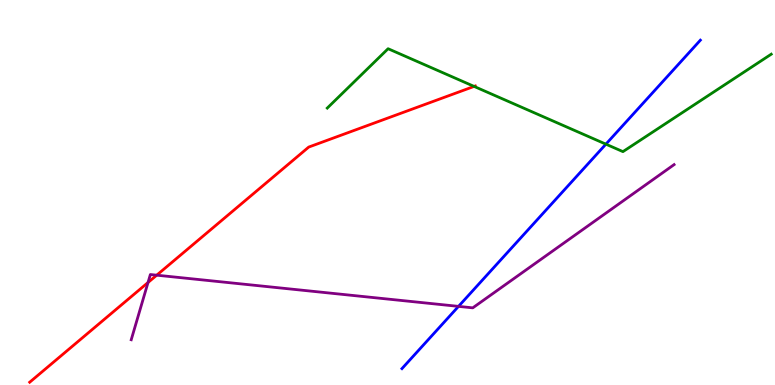[{'lines': ['blue', 'red'], 'intersections': []}, {'lines': ['green', 'red'], 'intersections': [{'x': 6.12, 'y': 7.76}]}, {'lines': ['purple', 'red'], 'intersections': [{'x': 1.91, 'y': 2.66}, {'x': 2.02, 'y': 2.85}]}, {'lines': ['blue', 'green'], 'intersections': [{'x': 7.82, 'y': 6.26}]}, {'lines': ['blue', 'purple'], 'intersections': [{'x': 5.92, 'y': 2.04}]}, {'lines': ['green', 'purple'], 'intersections': []}]